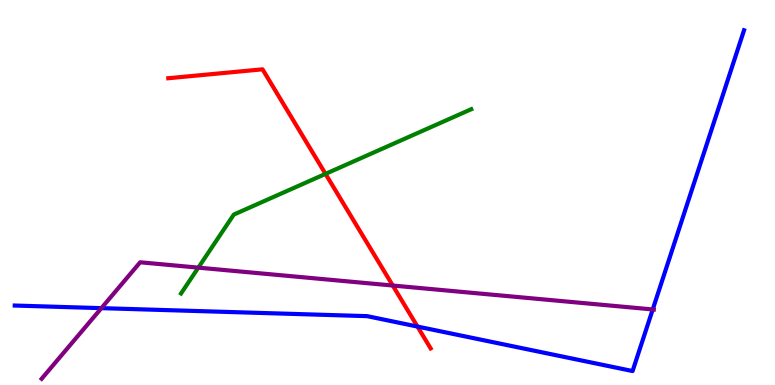[{'lines': ['blue', 'red'], 'intersections': [{'x': 5.39, 'y': 1.52}]}, {'lines': ['green', 'red'], 'intersections': [{'x': 4.2, 'y': 5.48}]}, {'lines': ['purple', 'red'], 'intersections': [{'x': 5.07, 'y': 2.58}]}, {'lines': ['blue', 'green'], 'intersections': []}, {'lines': ['blue', 'purple'], 'intersections': [{'x': 1.31, 'y': 2.0}, {'x': 8.42, 'y': 1.96}]}, {'lines': ['green', 'purple'], 'intersections': [{'x': 2.56, 'y': 3.05}]}]